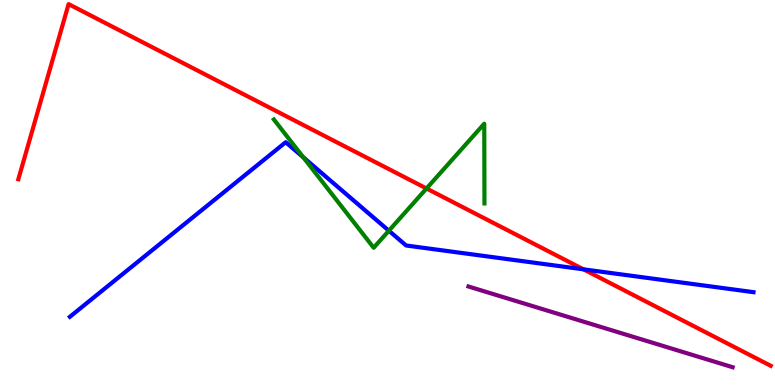[{'lines': ['blue', 'red'], 'intersections': [{'x': 7.53, 'y': 3.0}]}, {'lines': ['green', 'red'], 'intersections': [{'x': 5.5, 'y': 5.1}]}, {'lines': ['purple', 'red'], 'intersections': []}, {'lines': ['blue', 'green'], 'intersections': [{'x': 3.91, 'y': 5.91}, {'x': 5.02, 'y': 4.01}]}, {'lines': ['blue', 'purple'], 'intersections': []}, {'lines': ['green', 'purple'], 'intersections': []}]